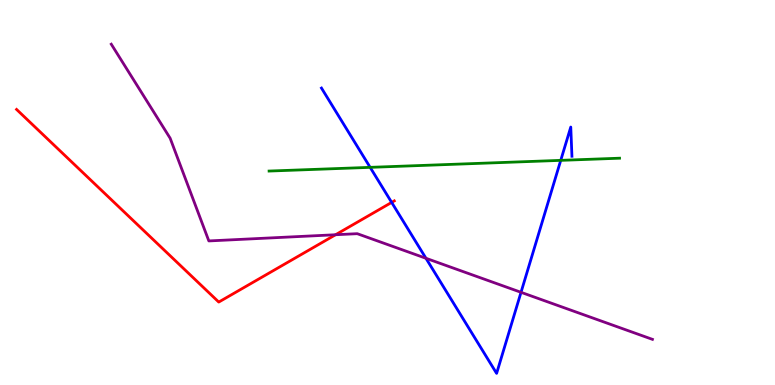[{'lines': ['blue', 'red'], 'intersections': [{'x': 5.05, 'y': 4.74}]}, {'lines': ['green', 'red'], 'intersections': []}, {'lines': ['purple', 'red'], 'intersections': [{'x': 4.33, 'y': 3.9}]}, {'lines': ['blue', 'green'], 'intersections': [{'x': 4.78, 'y': 5.65}, {'x': 7.24, 'y': 5.83}]}, {'lines': ['blue', 'purple'], 'intersections': [{'x': 5.5, 'y': 3.29}, {'x': 6.72, 'y': 2.41}]}, {'lines': ['green', 'purple'], 'intersections': []}]